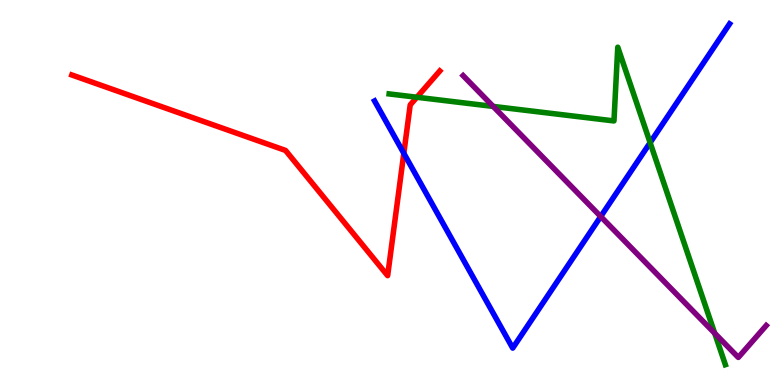[{'lines': ['blue', 'red'], 'intersections': [{'x': 5.21, 'y': 6.02}]}, {'lines': ['green', 'red'], 'intersections': [{'x': 5.38, 'y': 7.47}]}, {'lines': ['purple', 'red'], 'intersections': []}, {'lines': ['blue', 'green'], 'intersections': [{'x': 8.39, 'y': 6.29}]}, {'lines': ['blue', 'purple'], 'intersections': [{'x': 7.75, 'y': 4.38}]}, {'lines': ['green', 'purple'], 'intersections': [{'x': 6.36, 'y': 7.24}, {'x': 9.22, 'y': 1.34}]}]